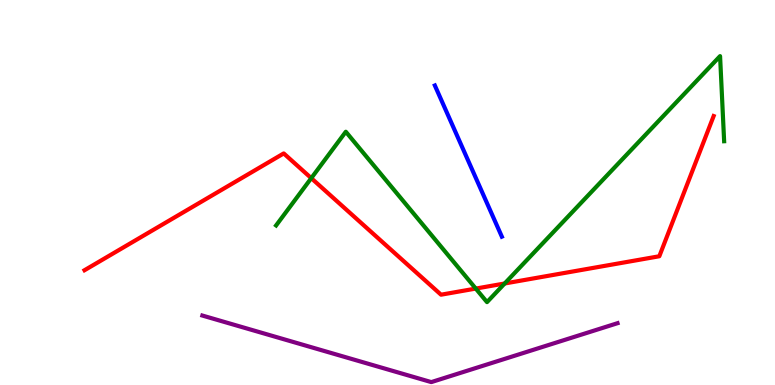[{'lines': ['blue', 'red'], 'intersections': []}, {'lines': ['green', 'red'], 'intersections': [{'x': 4.02, 'y': 5.37}, {'x': 6.14, 'y': 2.5}, {'x': 6.51, 'y': 2.64}]}, {'lines': ['purple', 'red'], 'intersections': []}, {'lines': ['blue', 'green'], 'intersections': []}, {'lines': ['blue', 'purple'], 'intersections': []}, {'lines': ['green', 'purple'], 'intersections': []}]